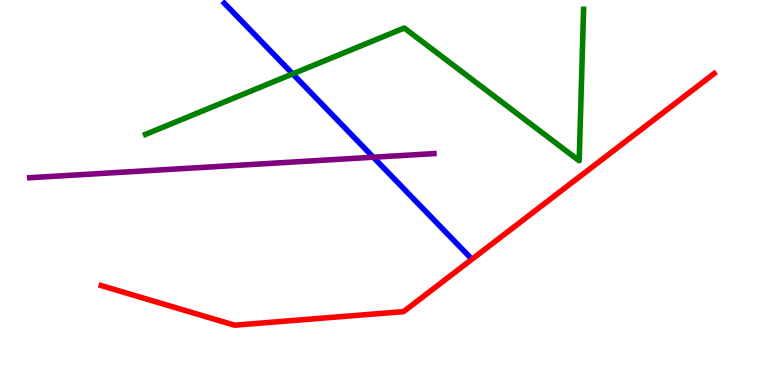[{'lines': ['blue', 'red'], 'intersections': []}, {'lines': ['green', 'red'], 'intersections': []}, {'lines': ['purple', 'red'], 'intersections': []}, {'lines': ['blue', 'green'], 'intersections': [{'x': 3.78, 'y': 8.08}]}, {'lines': ['blue', 'purple'], 'intersections': [{'x': 4.82, 'y': 5.92}]}, {'lines': ['green', 'purple'], 'intersections': []}]